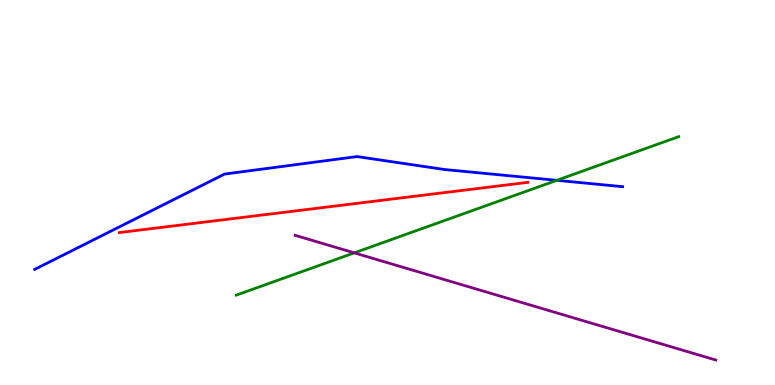[{'lines': ['blue', 'red'], 'intersections': []}, {'lines': ['green', 'red'], 'intersections': []}, {'lines': ['purple', 'red'], 'intersections': []}, {'lines': ['blue', 'green'], 'intersections': [{'x': 7.18, 'y': 5.32}]}, {'lines': ['blue', 'purple'], 'intersections': []}, {'lines': ['green', 'purple'], 'intersections': [{'x': 4.57, 'y': 3.43}]}]